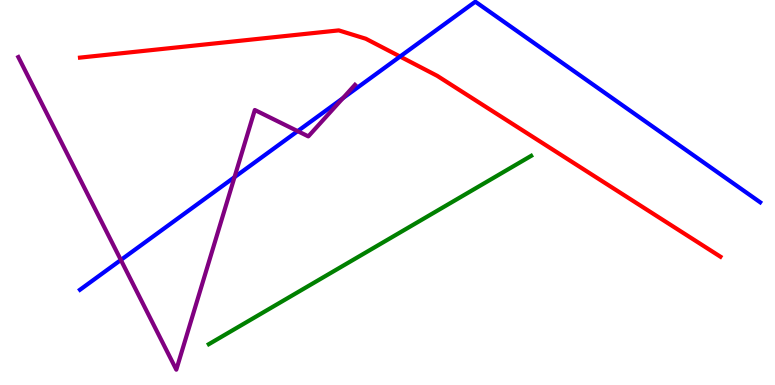[{'lines': ['blue', 'red'], 'intersections': [{'x': 5.16, 'y': 8.53}]}, {'lines': ['green', 'red'], 'intersections': []}, {'lines': ['purple', 'red'], 'intersections': []}, {'lines': ['blue', 'green'], 'intersections': []}, {'lines': ['blue', 'purple'], 'intersections': [{'x': 1.56, 'y': 3.25}, {'x': 3.03, 'y': 5.4}, {'x': 3.84, 'y': 6.59}, {'x': 4.42, 'y': 7.45}]}, {'lines': ['green', 'purple'], 'intersections': []}]